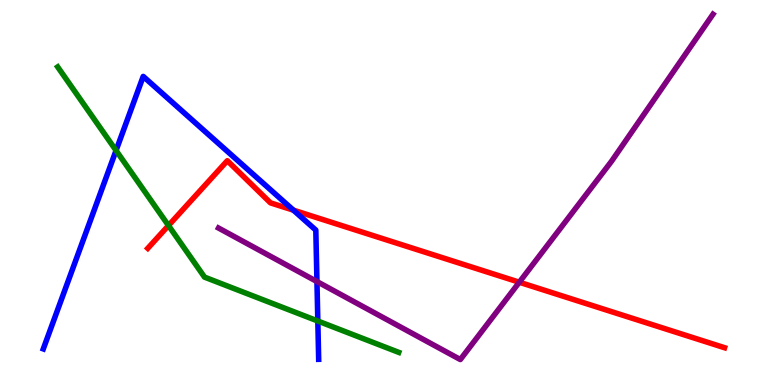[{'lines': ['blue', 'red'], 'intersections': [{'x': 3.79, 'y': 4.54}]}, {'lines': ['green', 'red'], 'intersections': [{'x': 2.17, 'y': 4.14}]}, {'lines': ['purple', 'red'], 'intersections': [{'x': 6.7, 'y': 2.67}]}, {'lines': ['blue', 'green'], 'intersections': [{'x': 1.5, 'y': 6.09}, {'x': 4.1, 'y': 1.66}]}, {'lines': ['blue', 'purple'], 'intersections': [{'x': 4.09, 'y': 2.69}]}, {'lines': ['green', 'purple'], 'intersections': []}]